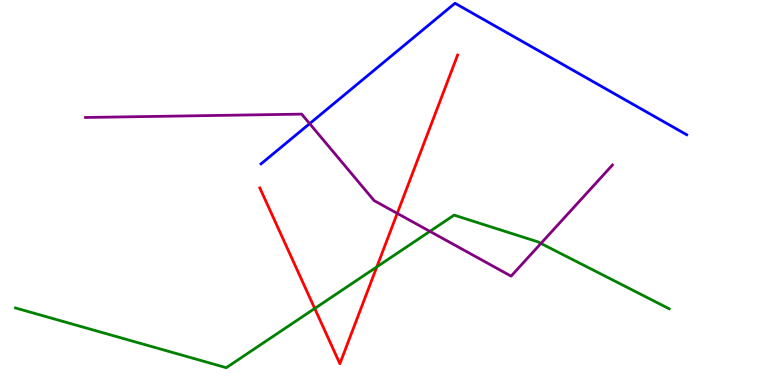[{'lines': ['blue', 'red'], 'intersections': []}, {'lines': ['green', 'red'], 'intersections': [{'x': 4.06, 'y': 1.99}, {'x': 4.86, 'y': 3.07}]}, {'lines': ['purple', 'red'], 'intersections': [{'x': 5.13, 'y': 4.46}]}, {'lines': ['blue', 'green'], 'intersections': []}, {'lines': ['blue', 'purple'], 'intersections': [{'x': 4.0, 'y': 6.79}]}, {'lines': ['green', 'purple'], 'intersections': [{'x': 5.55, 'y': 3.99}, {'x': 6.98, 'y': 3.68}]}]